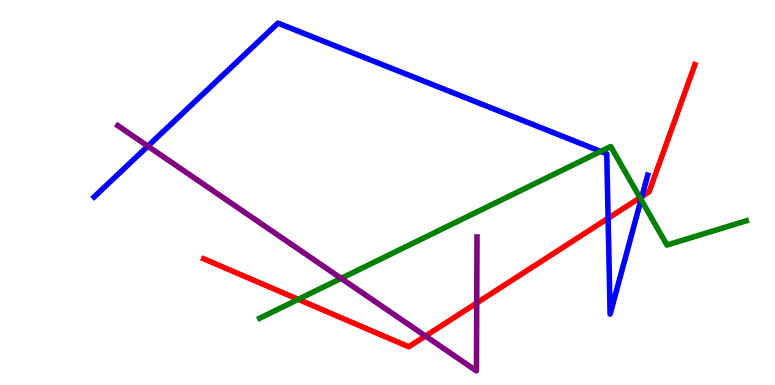[{'lines': ['blue', 'red'], 'intersections': [{'x': 7.85, 'y': 4.33}, {'x': 8.28, 'y': 4.9}]}, {'lines': ['green', 'red'], 'intersections': [{'x': 3.85, 'y': 2.22}, {'x': 8.26, 'y': 4.86}]}, {'lines': ['purple', 'red'], 'intersections': [{'x': 5.49, 'y': 1.27}, {'x': 6.15, 'y': 2.13}]}, {'lines': ['blue', 'green'], 'intersections': [{'x': 7.75, 'y': 6.07}, {'x': 8.27, 'y': 4.81}]}, {'lines': ['blue', 'purple'], 'intersections': [{'x': 1.91, 'y': 6.2}]}, {'lines': ['green', 'purple'], 'intersections': [{'x': 4.4, 'y': 2.77}]}]